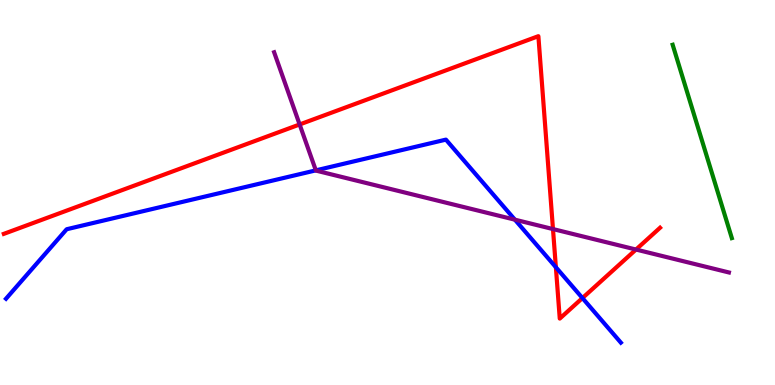[{'lines': ['blue', 'red'], 'intersections': [{'x': 7.17, 'y': 3.06}, {'x': 7.52, 'y': 2.26}]}, {'lines': ['green', 'red'], 'intersections': []}, {'lines': ['purple', 'red'], 'intersections': [{'x': 3.87, 'y': 6.77}, {'x': 7.14, 'y': 4.05}, {'x': 8.21, 'y': 3.52}]}, {'lines': ['blue', 'green'], 'intersections': []}, {'lines': ['blue', 'purple'], 'intersections': [{'x': 4.08, 'y': 5.57}, {'x': 6.64, 'y': 4.29}]}, {'lines': ['green', 'purple'], 'intersections': []}]